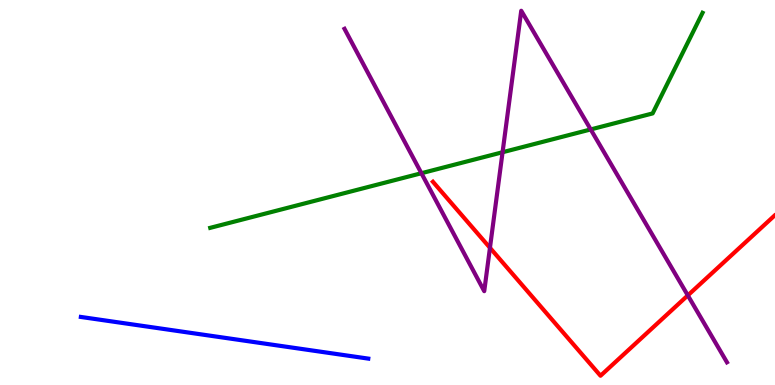[{'lines': ['blue', 'red'], 'intersections': []}, {'lines': ['green', 'red'], 'intersections': []}, {'lines': ['purple', 'red'], 'intersections': [{'x': 6.32, 'y': 3.56}, {'x': 8.88, 'y': 2.33}]}, {'lines': ['blue', 'green'], 'intersections': []}, {'lines': ['blue', 'purple'], 'intersections': []}, {'lines': ['green', 'purple'], 'intersections': [{'x': 5.44, 'y': 5.5}, {'x': 6.48, 'y': 6.05}, {'x': 7.62, 'y': 6.64}]}]